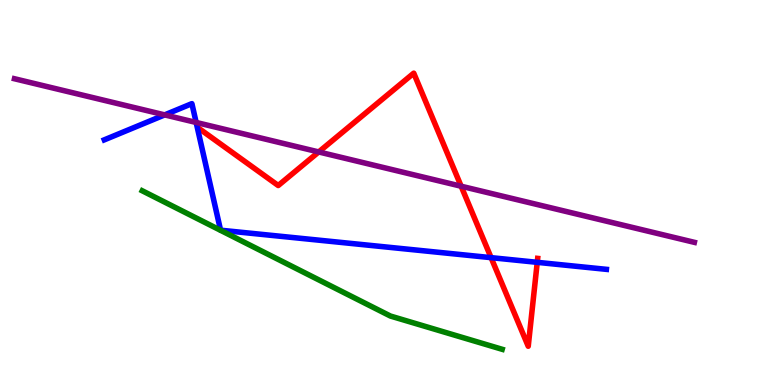[{'lines': ['blue', 'red'], 'intersections': [{'x': 6.34, 'y': 3.31}, {'x': 6.93, 'y': 3.19}]}, {'lines': ['green', 'red'], 'intersections': []}, {'lines': ['purple', 'red'], 'intersections': [{'x': 4.11, 'y': 6.05}, {'x': 5.95, 'y': 5.16}]}, {'lines': ['blue', 'green'], 'intersections': []}, {'lines': ['blue', 'purple'], 'intersections': [{'x': 2.12, 'y': 7.02}, {'x': 2.53, 'y': 6.82}]}, {'lines': ['green', 'purple'], 'intersections': []}]